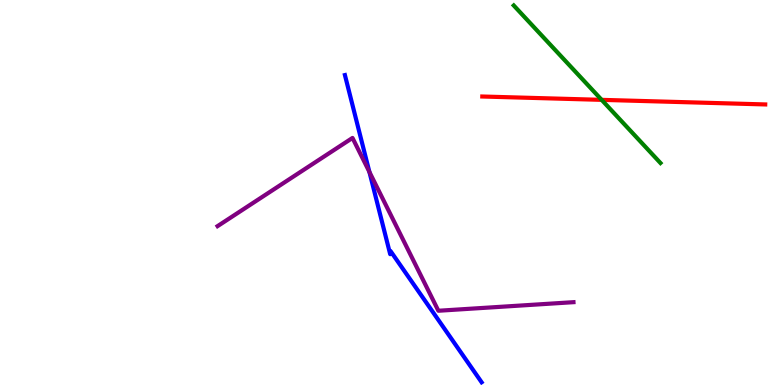[{'lines': ['blue', 'red'], 'intersections': []}, {'lines': ['green', 'red'], 'intersections': [{'x': 7.76, 'y': 7.41}]}, {'lines': ['purple', 'red'], 'intersections': []}, {'lines': ['blue', 'green'], 'intersections': []}, {'lines': ['blue', 'purple'], 'intersections': [{'x': 4.77, 'y': 5.53}]}, {'lines': ['green', 'purple'], 'intersections': []}]